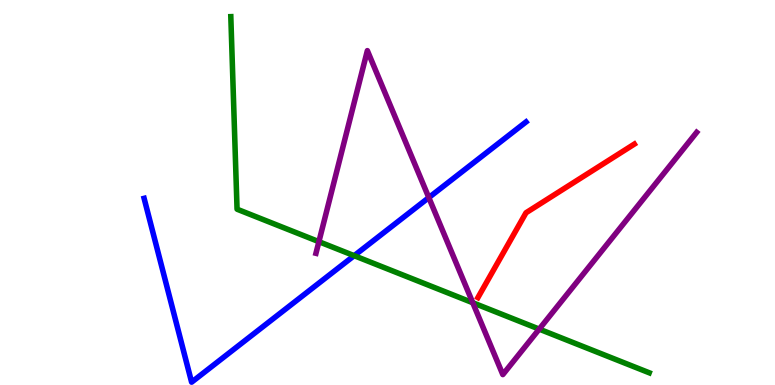[{'lines': ['blue', 'red'], 'intersections': []}, {'lines': ['green', 'red'], 'intersections': []}, {'lines': ['purple', 'red'], 'intersections': []}, {'lines': ['blue', 'green'], 'intersections': [{'x': 4.57, 'y': 3.36}]}, {'lines': ['blue', 'purple'], 'intersections': [{'x': 5.53, 'y': 4.87}]}, {'lines': ['green', 'purple'], 'intersections': [{'x': 4.11, 'y': 3.72}, {'x': 6.1, 'y': 2.14}, {'x': 6.96, 'y': 1.45}]}]